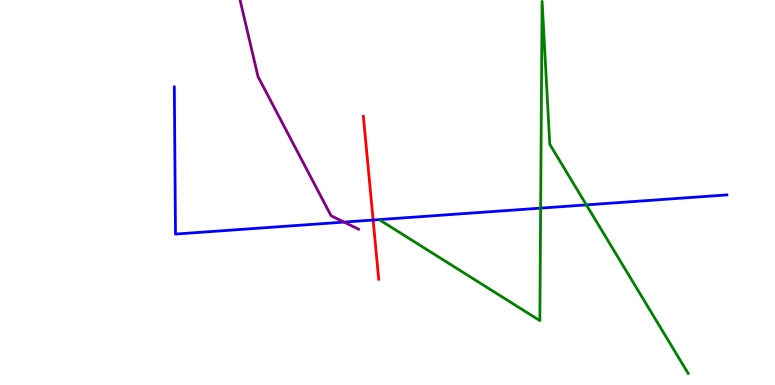[{'lines': ['blue', 'red'], 'intersections': [{'x': 4.81, 'y': 4.28}]}, {'lines': ['green', 'red'], 'intersections': []}, {'lines': ['purple', 'red'], 'intersections': []}, {'lines': ['blue', 'green'], 'intersections': [{'x': 6.98, 'y': 4.59}, {'x': 7.57, 'y': 4.68}]}, {'lines': ['blue', 'purple'], 'intersections': [{'x': 4.44, 'y': 4.23}]}, {'lines': ['green', 'purple'], 'intersections': []}]